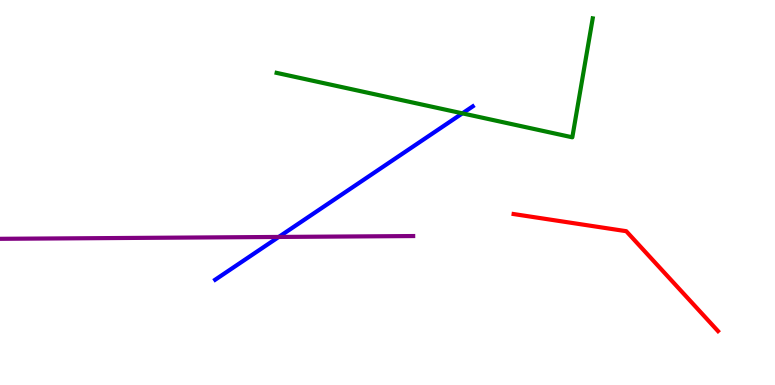[{'lines': ['blue', 'red'], 'intersections': []}, {'lines': ['green', 'red'], 'intersections': []}, {'lines': ['purple', 'red'], 'intersections': []}, {'lines': ['blue', 'green'], 'intersections': [{'x': 5.97, 'y': 7.06}]}, {'lines': ['blue', 'purple'], 'intersections': [{'x': 3.6, 'y': 3.85}]}, {'lines': ['green', 'purple'], 'intersections': []}]